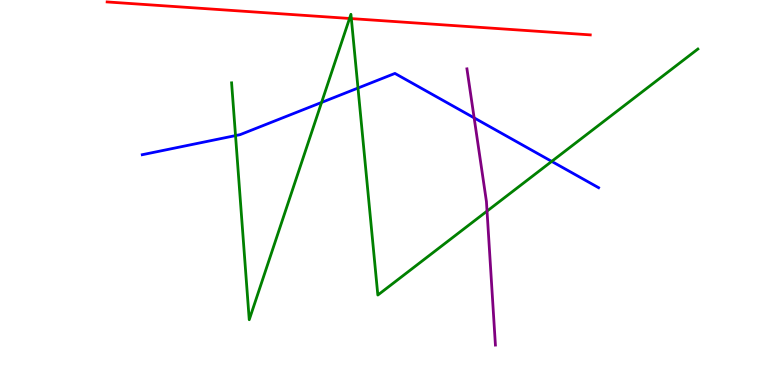[{'lines': ['blue', 'red'], 'intersections': []}, {'lines': ['green', 'red'], 'intersections': [{'x': 4.51, 'y': 9.52}, {'x': 4.53, 'y': 9.52}]}, {'lines': ['purple', 'red'], 'intersections': []}, {'lines': ['blue', 'green'], 'intersections': [{'x': 3.04, 'y': 6.48}, {'x': 4.15, 'y': 7.34}, {'x': 4.62, 'y': 7.71}, {'x': 7.12, 'y': 5.81}]}, {'lines': ['blue', 'purple'], 'intersections': [{'x': 6.12, 'y': 6.94}]}, {'lines': ['green', 'purple'], 'intersections': [{'x': 6.28, 'y': 4.52}]}]